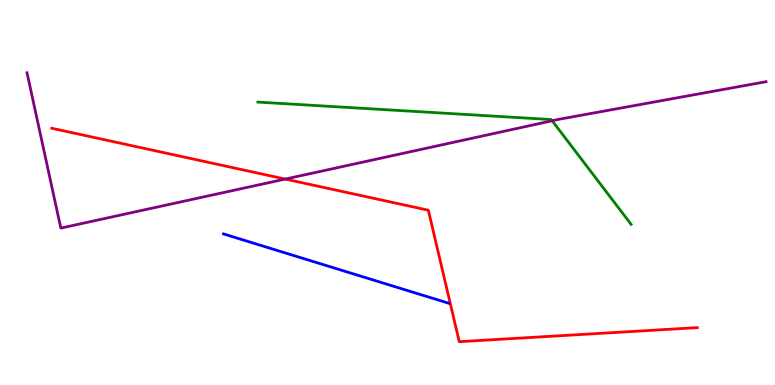[{'lines': ['blue', 'red'], 'intersections': []}, {'lines': ['green', 'red'], 'intersections': []}, {'lines': ['purple', 'red'], 'intersections': [{'x': 3.68, 'y': 5.35}]}, {'lines': ['blue', 'green'], 'intersections': []}, {'lines': ['blue', 'purple'], 'intersections': []}, {'lines': ['green', 'purple'], 'intersections': [{'x': 7.12, 'y': 6.86}]}]